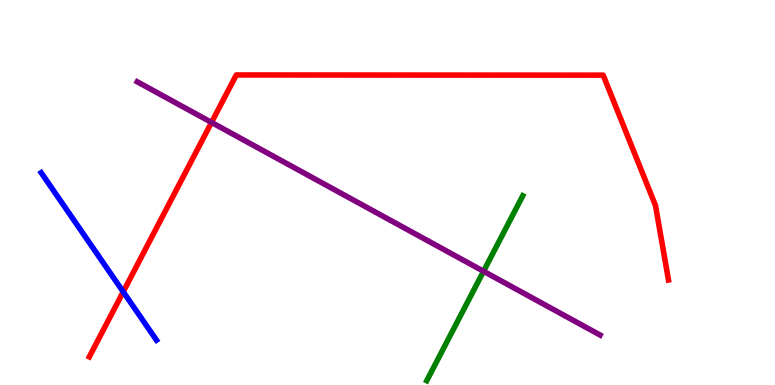[{'lines': ['blue', 'red'], 'intersections': [{'x': 1.59, 'y': 2.42}]}, {'lines': ['green', 'red'], 'intersections': []}, {'lines': ['purple', 'red'], 'intersections': [{'x': 2.73, 'y': 6.82}]}, {'lines': ['blue', 'green'], 'intersections': []}, {'lines': ['blue', 'purple'], 'intersections': []}, {'lines': ['green', 'purple'], 'intersections': [{'x': 6.24, 'y': 2.95}]}]